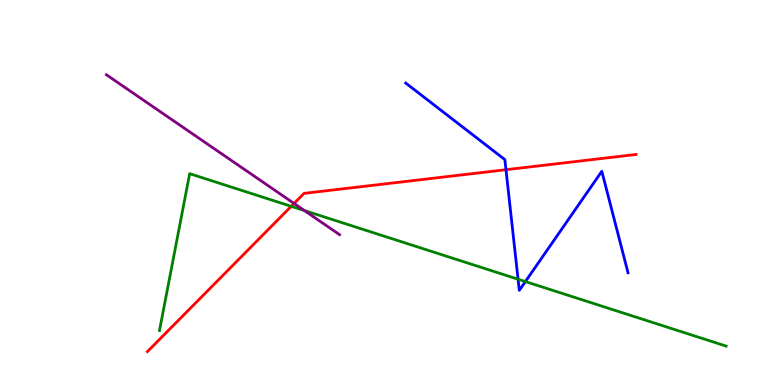[{'lines': ['blue', 'red'], 'intersections': [{'x': 6.53, 'y': 5.59}]}, {'lines': ['green', 'red'], 'intersections': [{'x': 3.76, 'y': 4.64}]}, {'lines': ['purple', 'red'], 'intersections': [{'x': 3.79, 'y': 4.72}]}, {'lines': ['blue', 'green'], 'intersections': [{'x': 6.68, 'y': 2.75}, {'x': 6.78, 'y': 2.69}]}, {'lines': ['blue', 'purple'], 'intersections': []}, {'lines': ['green', 'purple'], 'intersections': [{'x': 3.93, 'y': 4.53}]}]